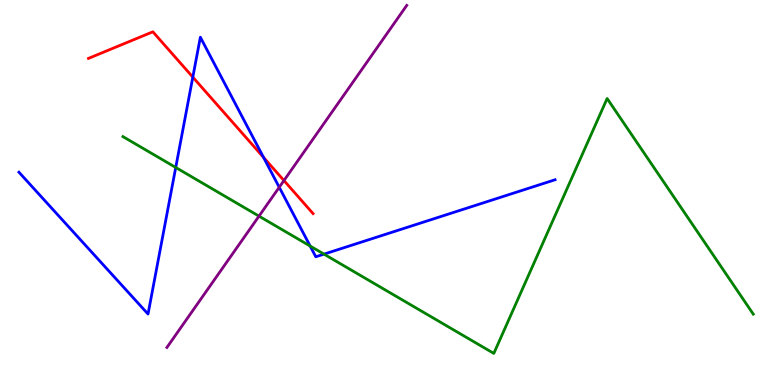[{'lines': ['blue', 'red'], 'intersections': [{'x': 2.49, 'y': 8.0}, {'x': 3.4, 'y': 5.91}]}, {'lines': ['green', 'red'], 'intersections': []}, {'lines': ['purple', 'red'], 'intersections': [{'x': 3.66, 'y': 5.31}]}, {'lines': ['blue', 'green'], 'intersections': [{'x': 2.27, 'y': 5.65}, {'x': 4.0, 'y': 3.61}, {'x': 4.18, 'y': 3.4}]}, {'lines': ['blue', 'purple'], 'intersections': [{'x': 3.6, 'y': 5.14}]}, {'lines': ['green', 'purple'], 'intersections': [{'x': 3.34, 'y': 4.39}]}]